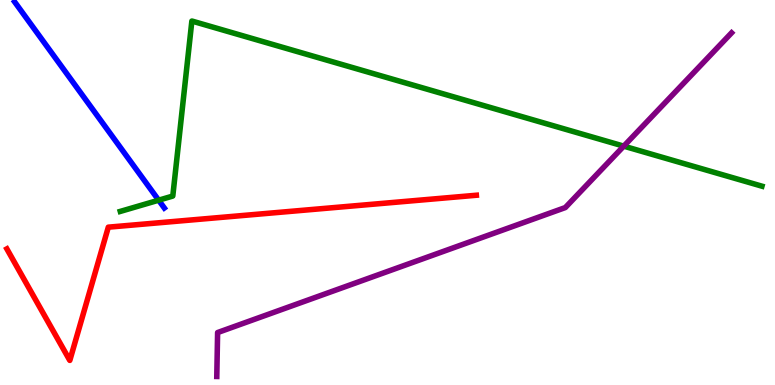[{'lines': ['blue', 'red'], 'intersections': []}, {'lines': ['green', 'red'], 'intersections': []}, {'lines': ['purple', 'red'], 'intersections': []}, {'lines': ['blue', 'green'], 'intersections': [{'x': 2.05, 'y': 4.8}]}, {'lines': ['blue', 'purple'], 'intersections': []}, {'lines': ['green', 'purple'], 'intersections': [{'x': 8.05, 'y': 6.2}]}]